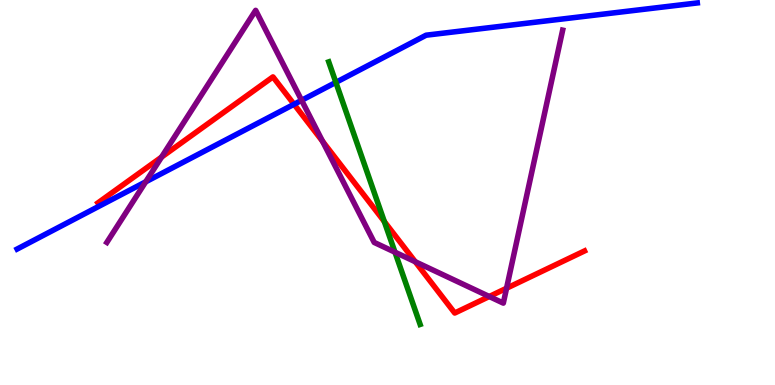[{'lines': ['blue', 'red'], 'intersections': [{'x': 3.79, 'y': 7.29}]}, {'lines': ['green', 'red'], 'intersections': [{'x': 4.96, 'y': 4.25}]}, {'lines': ['purple', 'red'], 'intersections': [{'x': 2.08, 'y': 5.92}, {'x': 4.16, 'y': 6.33}, {'x': 5.36, 'y': 3.2}, {'x': 6.31, 'y': 2.3}, {'x': 6.54, 'y': 2.51}]}, {'lines': ['blue', 'green'], 'intersections': [{'x': 4.33, 'y': 7.86}]}, {'lines': ['blue', 'purple'], 'intersections': [{'x': 1.88, 'y': 5.28}, {'x': 3.89, 'y': 7.39}]}, {'lines': ['green', 'purple'], 'intersections': [{'x': 5.1, 'y': 3.45}]}]